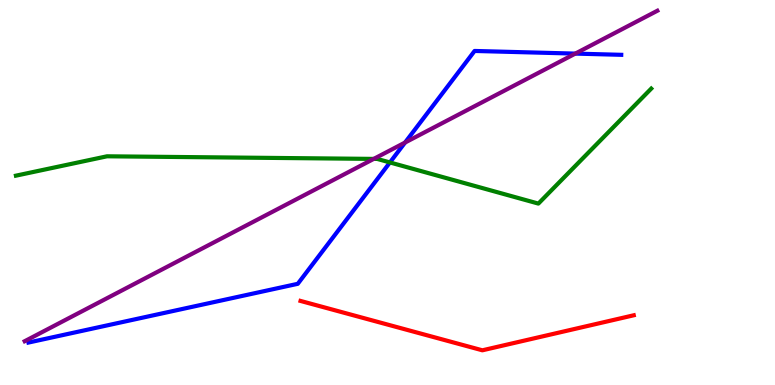[{'lines': ['blue', 'red'], 'intersections': []}, {'lines': ['green', 'red'], 'intersections': []}, {'lines': ['purple', 'red'], 'intersections': []}, {'lines': ['blue', 'green'], 'intersections': [{'x': 5.03, 'y': 5.78}]}, {'lines': ['blue', 'purple'], 'intersections': [{'x': 5.23, 'y': 6.3}, {'x': 7.42, 'y': 8.61}]}, {'lines': ['green', 'purple'], 'intersections': [{'x': 4.82, 'y': 5.87}]}]